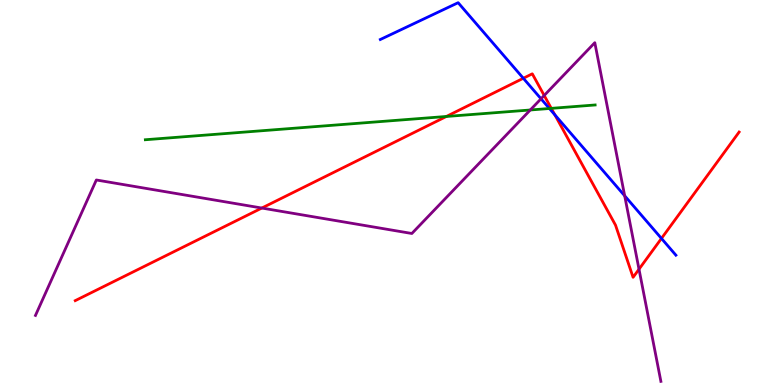[{'lines': ['blue', 'red'], 'intersections': [{'x': 6.75, 'y': 7.97}, {'x': 7.16, 'y': 7.02}, {'x': 8.53, 'y': 3.81}]}, {'lines': ['green', 'red'], 'intersections': [{'x': 5.76, 'y': 6.97}, {'x': 7.11, 'y': 7.19}]}, {'lines': ['purple', 'red'], 'intersections': [{'x': 3.38, 'y': 4.6}, {'x': 7.02, 'y': 7.52}, {'x': 8.25, 'y': 3.01}]}, {'lines': ['blue', 'green'], 'intersections': [{'x': 7.09, 'y': 7.18}]}, {'lines': ['blue', 'purple'], 'intersections': [{'x': 6.98, 'y': 7.43}, {'x': 8.06, 'y': 4.91}]}, {'lines': ['green', 'purple'], 'intersections': [{'x': 6.84, 'y': 7.14}]}]